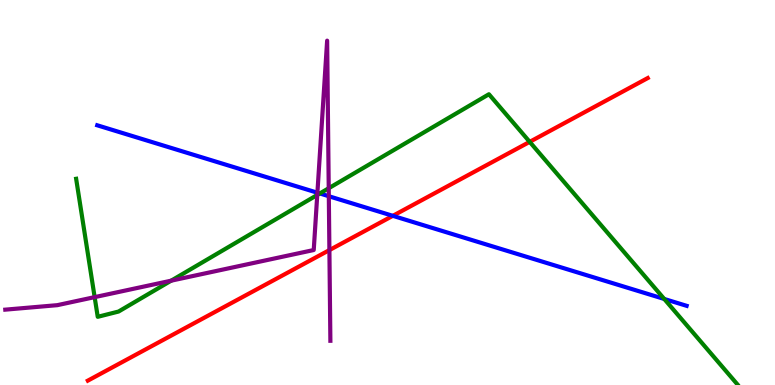[{'lines': ['blue', 'red'], 'intersections': [{'x': 5.07, 'y': 4.39}]}, {'lines': ['green', 'red'], 'intersections': [{'x': 6.83, 'y': 6.32}]}, {'lines': ['purple', 'red'], 'intersections': [{'x': 4.25, 'y': 3.5}]}, {'lines': ['blue', 'green'], 'intersections': [{'x': 4.13, 'y': 4.97}, {'x': 8.57, 'y': 2.23}]}, {'lines': ['blue', 'purple'], 'intersections': [{'x': 4.1, 'y': 4.99}, {'x': 4.24, 'y': 4.9}]}, {'lines': ['green', 'purple'], 'intersections': [{'x': 1.22, 'y': 2.28}, {'x': 2.21, 'y': 2.71}, {'x': 4.09, 'y': 4.94}, {'x': 4.24, 'y': 5.11}]}]